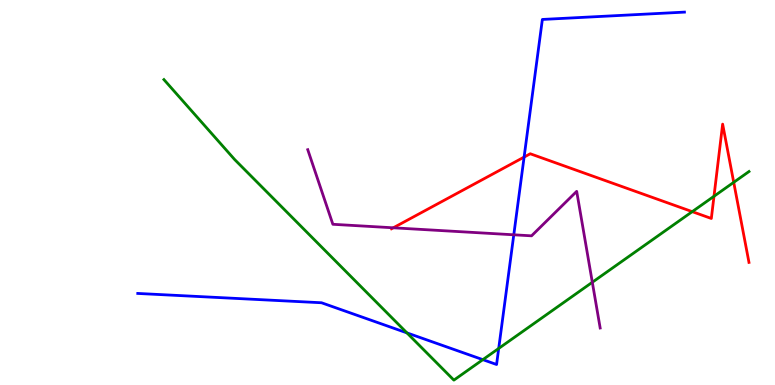[{'lines': ['blue', 'red'], 'intersections': [{'x': 6.76, 'y': 5.92}]}, {'lines': ['green', 'red'], 'intersections': [{'x': 8.93, 'y': 4.5}, {'x': 9.21, 'y': 4.9}, {'x': 9.47, 'y': 5.26}]}, {'lines': ['purple', 'red'], 'intersections': [{'x': 5.07, 'y': 4.08}]}, {'lines': ['blue', 'green'], 'intersections': [{'x': 5.25, 'y': 1.35}, {'x': 6.23, 'y': 0.658}, {'x': 6.43, 'y': 0.95}]}, {'lines': ['blue', 'purple'], 'intersections': [{'x': 6.63, 'y': 3.9}]}, {'lines': ['green', 'purple'], 'intersections': [{'x': 7.64, 'y': 2.67}]}]